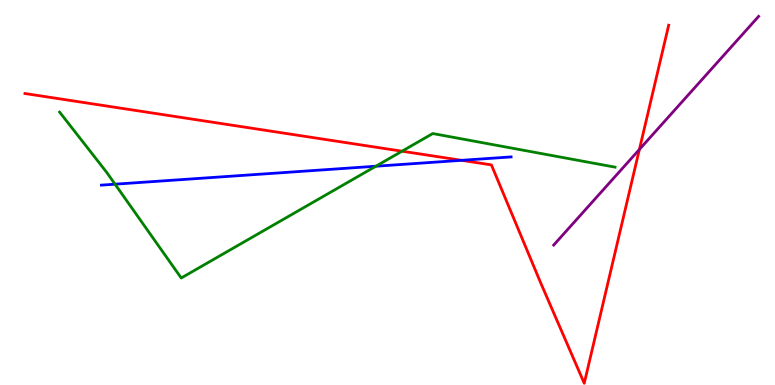[{'lines': ['blue', 'red'], 'intersections': [{'x': 5.96, 'y': 5.84}]}, {'lines': ['green', 'red'], 'intersections': [{'x': 5.19, 'y': 6.07}]}, {'lines': ['purple', 'red'], 'intersections': [{'x': 8.25, 'y': 6.12}]}, {'lines': ['blue', 'green'], 'intersections': [{'x': 1.48, 'y': 5.22}, {'x': 4.85, 'y': 5.68}]}, {'lines': ['blue', 'purple'], 'intersections': []}, {'lines': ['green', 'purple'], 'intersections': []}]